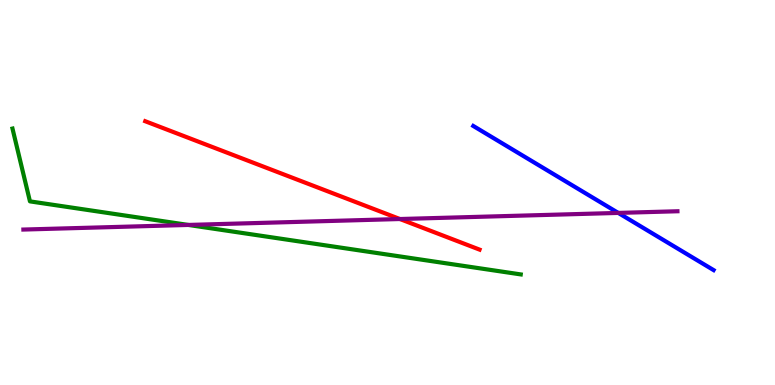[{'lines': ['blue', 'red'], 'intersections': []}, {'lines': ['green', 'red'], 'intersections': []}, {'lines': ['purple', 'red'], 'intersections': [{'x': 5.16, 'y': 4.31}]}, {'lines': ['blue', 'green'], 'intersections': []}, {'lines': ['blue', 'purple'], 'intersections': [{'x': 7.98, 'y': 4.47}]}, {'lines': ['green', 'purple'], 'intersections': [{'x': 2.43, 'y': 4.16}]}]